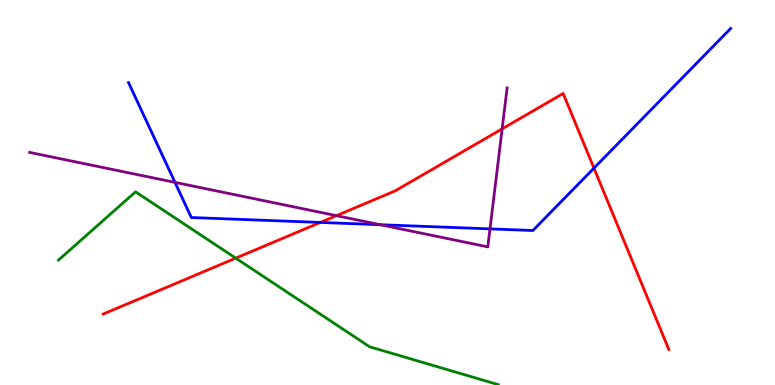[{'lines': ['blue', 'red'], 'intersections': [{'x': 4.13, 'y': 4.22}, {'x': 7.66, 'y': 5.63}]}, {'lines': ['green', 'red'], 'intersections': [{'x': 3.04, 'y': 3.3}]}, {'lines': ['purple', 'red'], 'intersections': [{'x': 4.34, 'y': 4.4}, {'x': 6.48, 'y': 6.65}]}, {'lines': ['blue', 'green'], 'intersections': []}, {'lines': ['blue', 'purple'], 'intersections': [{'x': 2.26, 'y': 5.26}, {'x': 4.91, 'y': 4.16}, {'x': 6.32, 'y': 4.06}]}, {'lines': ['green', 'purple'], 'intersections': []}]